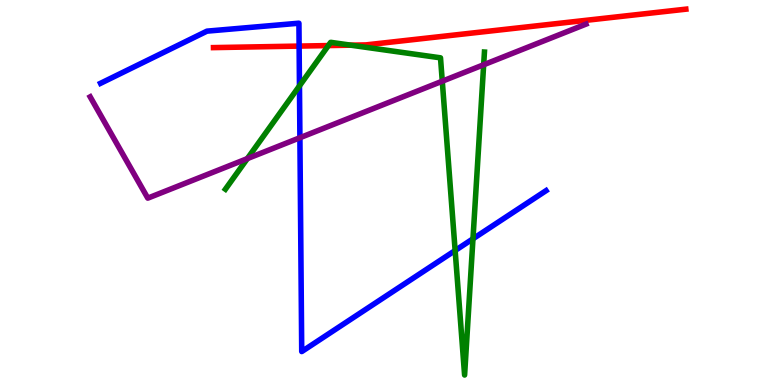[{'lines': ['blue', 'red'], 'intersections': [{'x': 3.86, 'y': 8.8}]}, {'lines': ['green', 'red'], 'intersections': [{'x': 4.24, 'y': 8.82}, {'x': 4.53, 'y': 8.83}]}, {'lines': ['purple', 'red'], 'intersections': []}, {'lines': ['blue', 'green'], 'intersections': [{'x': 3.86, 'y': 7.77}, {'x': 5.87, 'y': 3.49}, {'x': 6.1, 'y': 3.8}]}, {'lines': ['blue', 'purple'], 'intersections': [{'x': 3.87, 'y': 6.42}]}, {'lines': ['green', 'purple'], 'intersections': [{'x': 3.19, 'y': 5.88}, {'x': 5.71, 'y': 7.89}, {'x': 6.24, 'y': 8.32}]}]